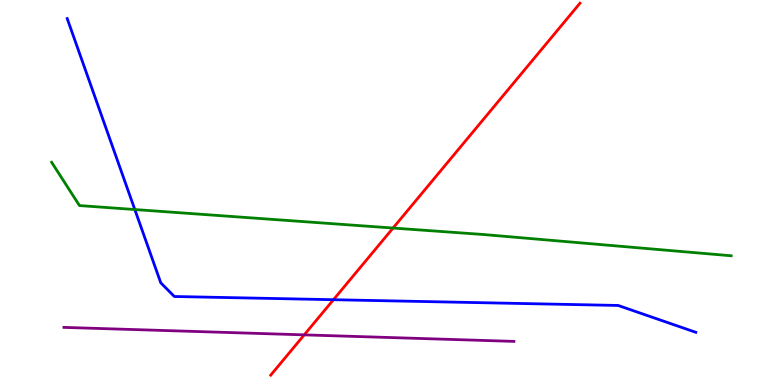[{'lines': ['blue', 'red'], 'intersections': [{'x': 4.3, 'y': 2.22}]}, {'lines': ['green', 'red'], 'intersections': [{'x': 5.07, 'y': 4.08}]}, {'lines': ['purple', 'red'], 'intersections': [{'x': 3.93, 'y': 1.3}]}, {'lines': ['blue', 'green'], 'intersections': [{'x': 1.74, 'y': 4.56}]}, {'lines': ['blue', 'purple'], 'intersections': []}, {'lines': ['green', 'purple'], 'intersections': []}]